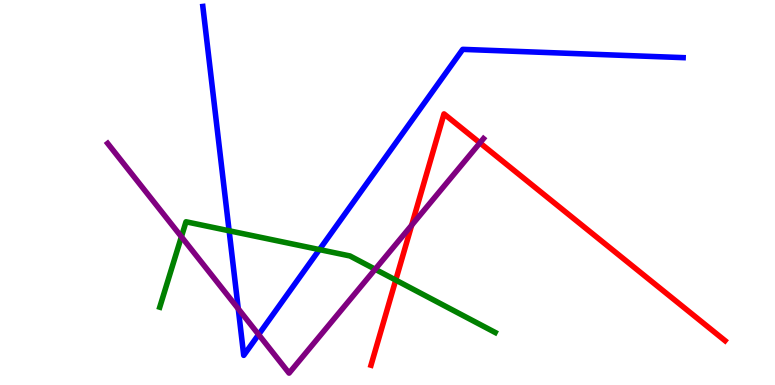[{'lines': ['blue', 'red'], 'intersections': []}, {'lines': ['green', 'red'], 'intersections': [{'x': 5.11, 'y': 2.73}]}, {'lines': ['purple', 'red'], 'intersections': [{'x': 5.31, 'y': 4.15}, {'x': 6.19, 'y': 6.29}]}, {'lines': ['blue', 'green'], 'intersections': [{'x': 2.96, 'y': 4.01}, {'x': 4.12, 'y': 3.52}]}, {'lines': ['blue', 'purple'], 'intersections': [{'x': 3.07, 'y': 1.98}, {'x': 3.34, 'y': 1.31}]}, {'lines': ['green', 'purple'], 'intersections': [{'x': 2.34, 'y': 3.85}, {'x': 4.84, 'y': 3.01}]}]